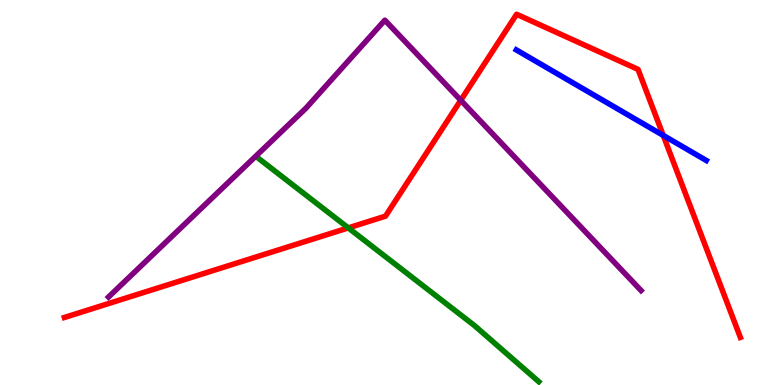[{'lines': ['blue', 'red'], 'intersections': [{'x': 8.56, 'y': 6.48}]}, {'lines': ['green', 'red'], 'intersections': [{'x': 4.49, 'y': 4.08}]}, {'lines': ['purple', 'red'], 'intersections': [{'x': 5.95, 'y': 7.4}]}, {'lines': ['blue', 'green'], 'intersections': []}, {'lines': ['blue', 'purple'], 'intersections': []}, {'lines': ['green', 'purple'], 'intersections': []}]